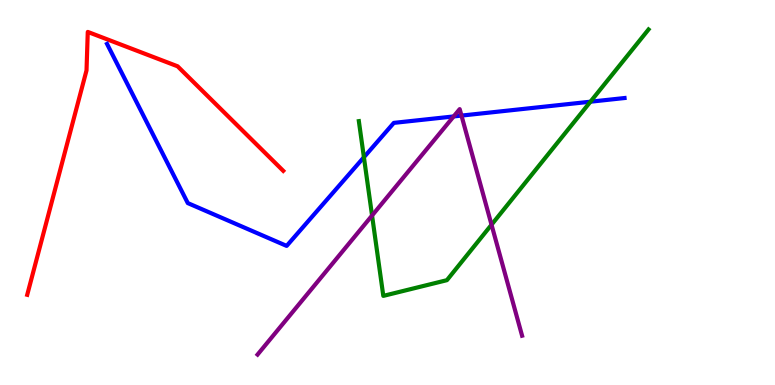[{'lines': ['blue', 'red'], 'intersections': []}, {'lines': ['green', 'red'], 'intersections': []}, {'lines': ['purple', 'red'], 'intersections': []}, {'lines': ['blue', 'green'], 'intersections': [{'x': 4.7, 'y': 5.92}, {'x': 7.62, 'y': 7.36}]}, {'lines': ['blue', 'purple'], 'intersections': [{'x': 5.85, 'y': 6.98}, {'x': 5.95, 'y': 7.0}]}, {'lines': ['green', 'purple'], 'intersections': [{'x': 4.8, 'y': 4.4}, {'x': 6.34, 'y': 4.16}]}]